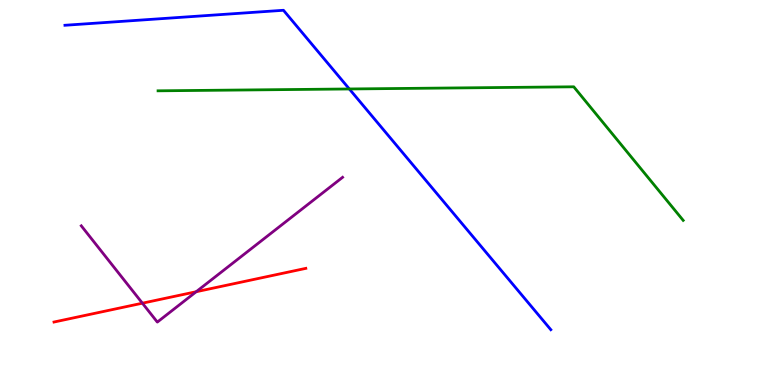[{'lines': ['blue', 'red'], 'intersections': []}, {'lines': ['green', 'red'], 'intersections': []}, {'lines': ['purple', 'red'], 'intersections': [{'x': 1.84, 'y': 2.12}, {'x': 2.53, 'y': 2.42}]}, {'lines': ['blue', 'green'], 'intersections': [{'x': 4.51, 'y': 7.69}]}, {'lines': ['blue', 'purple'], 'intersections': []}, {'lines': ['green', 'purple'], 'intersections': []}]